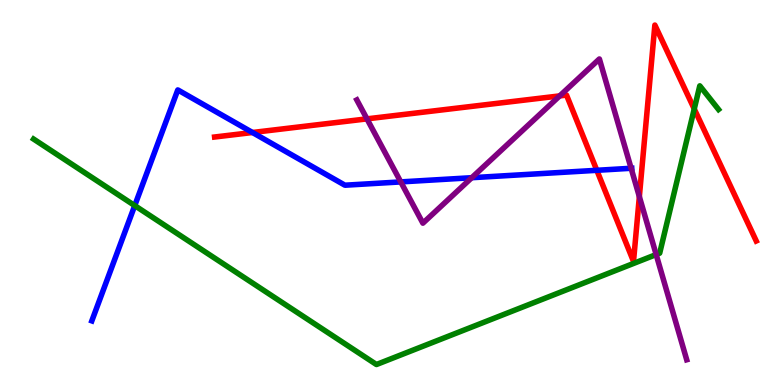[{'lines': ['blue', 'red'], 'intersections': [{'x': 3.26, 'y': 6.56}, {'x': 7.7, 'y': 5.58}]}, {'lines': ['green', 'red'], 'intersections': [{'x': 8.96, 'y': 7.17}]}, {'lines': ['purple', 'red'], 'intersections': [{'x': 4.73, 'y': 6.91}, {'x': 7.22, 'y': 7.51}, {'x': 8.25, 'y': 4.89}]}, {'lines': ['blue', 'green'], 'intersections': [{'x': 1.74, 'y': 4.66}]}, {'lines': ['blue', 'purple'], 'intersections': [{'x': 5.17, 'y': 5.28}, {'x': 6.09, 'y': 5.38}, {'x': 8.14, 'y': 5.63}]}, {'lines': ['green', 'purple'], 'intersections': [{'x': 8.47, 'y': 3.39}]}]